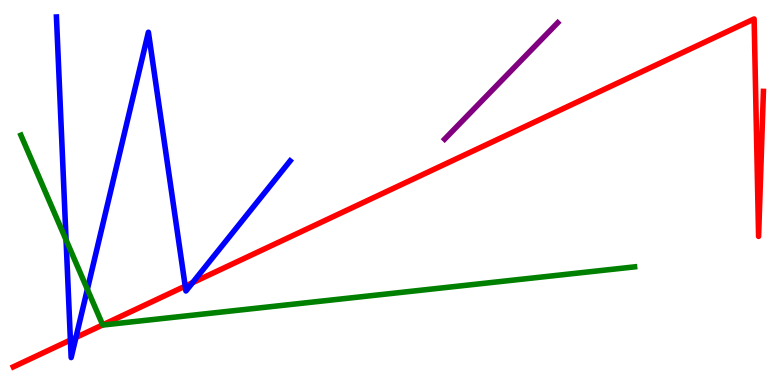[{'lines': ['blue', 'red'], 'intersections': [{'x': 0.908, 'y': 1.17}, {'x': 0.98, 'y': 1.23}, {'x': 2.39, 'y': 2.57}, {'x': 2.48, 'y': 2.66}]}, {'lines': ['green', 'red'], 'intersections': [{'x': 1.33, 'y': 1.56}]}, {'lines': ['purple', 'red'], 'intersections': []}, {'lines': ['blue', 'green'], 'intersections': [{'x': 0.852, 'y': 3.77}, {'x': 1.13, 'y': 2.49}]}, {'lines': ['blue', 'purple'], 'intersections': []}, {'lines': ['green', 'purple'], 'intersections': []}]